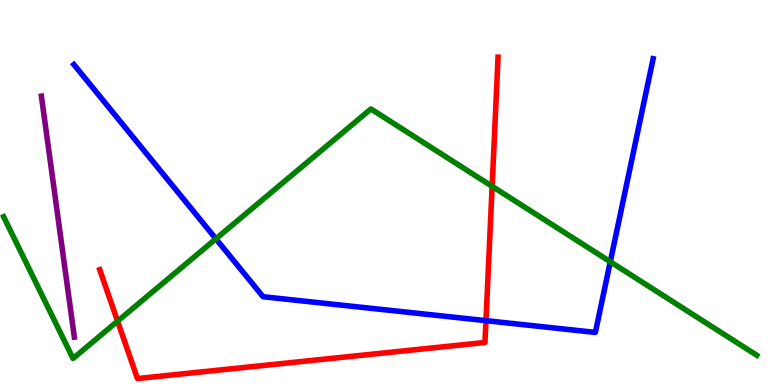[{'lines': ['blue', 'red'], 'intersections': [{'x': 6.27, 'y': 1.67}]}, {'lines': ['green', 'red'], 'intersections': [{'x': 1.52, 'y': 1.66}, {'x': 6.35, 'y': 5.16}]}, {'lines': ['purple', 'red'], 'intersections': []}, {'lines': ['blue', 'green'], 'intersections': [{'x': 2.79, 'y': 3.8}, {'x': 7.87, 'y': 3.2}]}, {'lines': ['blue', 'purple'], 'intersections': []}, {'lines': ['green', 'purple'], 'intersections': []}]